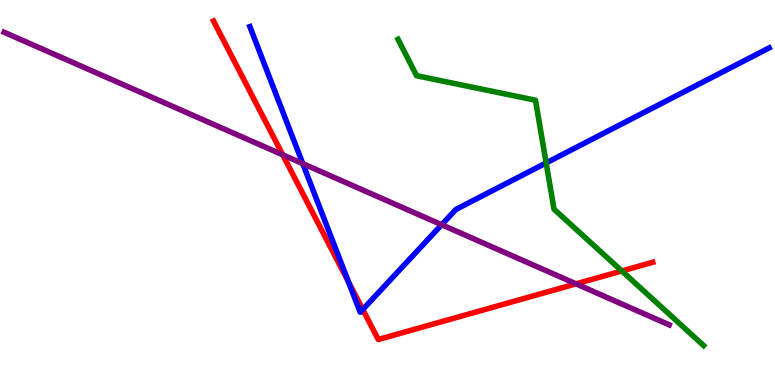[{'lines': ['blue', 'red'], 'intersections': [{'x': 4.5, 'y': 2.68}, {'x': 4.68, 'y': 1.96}]}, {'lines': ['green', 'red'], 'intersections': [{'x': 8.02, 'y': 2.96}]}, {'lines': ['purple', 'red'], 'intersections': [{'x': 3.65, 'y': 5.98}, {'x': 7.43, 'y': 2.63}]}, {'lines': ['blue', 'green'], 'intersections': [{'x': 7.05, 'y': 5.77}]}, {'lines': ['blue', 'purple'], 'intersections': [{'x': 3.91, 'y': 5.75}, {'x': 5.7, 'y': 4.16}]}, {'lines': ['green', 'purple'], 'intersections': []}]